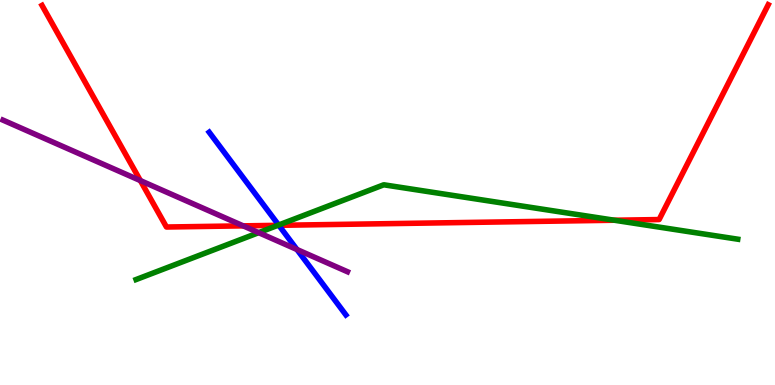[{'lines': ['blue', 'red'], 'intersections': [{'x': 3.6, 'y': 4.15}]}, {'lines': ['green', 'red'], 'intersections': [{'x': 3.58, 'y': 4.15}, {'x': 7.93, 'y': 4.28}]}, {'lines': ['purple', 'red'], 'intersections': [{'x': 1.81, 'y': 5.31}, {'x': 3.14, 'y': 4.13}]}, {'lines': ['blue', 'green'], 'intersections': [{'x': 3.6, 'y': 4.16}]}, {'lines': ['blue', 'purple'], 'intersections': [{'x': 3.83, 'y': 3.52}]}, {'lines': ['green', 'purple'], 'intersections': [{'x': 3.34, 'y': 3.96}]}]